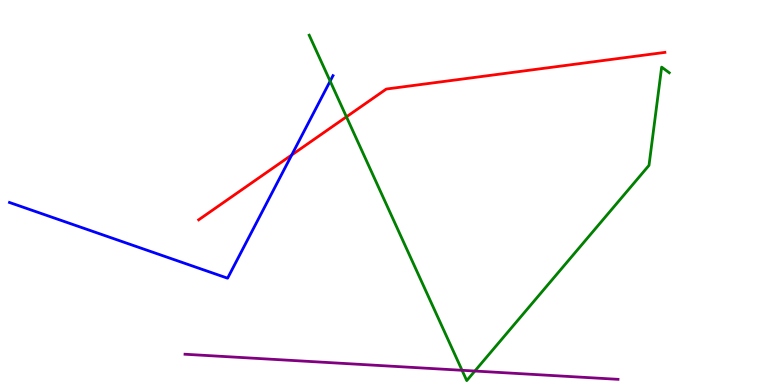[{'lines': ['blue', 'red'], 'intersections': [{'x': 3.76, 'y': 5.98}]}, {'lines': ['green', 'red'], 'intersections': [{'x': 4.47, 'y': 6.97}]}, {'lines': ['purple', 'red'], 'intersections': []}, {'lines': ['blue', 'green'], 'intersections': [{'x': 4.26, 'y': 7.89}]}, {'lines': ['blue', 'purple'], 'intersections': []}, {'lines': ['green', 'purple'], 'intersections': [{'x': 5.96, 'y': 0.382}, {'x': 6.13, 'y': 0.363}]}]